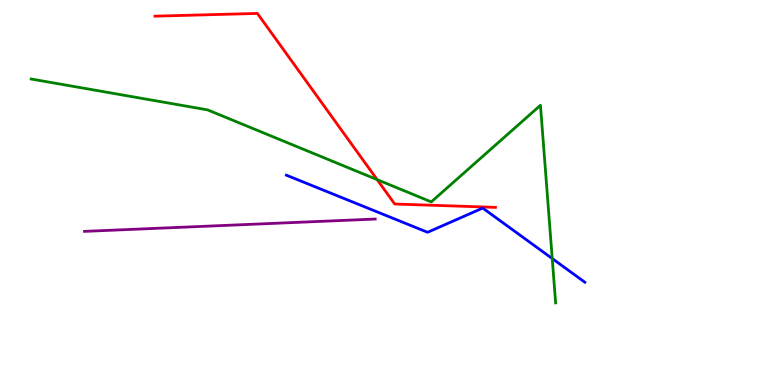[{'lines': ['blue', 'red'], 'intersections': []}, {'lines': ['green', 'red'], 'intersections': [{'x': 4.87, 'y': 5.33}]}, {'lines': ['purple', 'red'], 'intersections': []}, {'lines': ['blue', 'green'], 'intersections': [{'x': 7.13, 'y': 3.28}]}, {'lines': ['blue', 'purple'], 'intersections': []}, {'lines': ['green', 'purple'], 'intersections': []}]